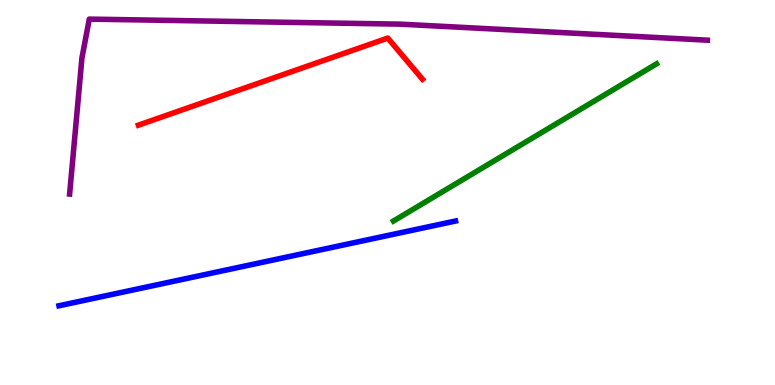[{'lines': ['blue', 'red'], 'intersections': []}, {'lines': ['green', 'red'], 'intersections': []}, {'lines': ['purple', 'red'], 'intersections': []}, {'lines': ['blue', 'green'], 'intersections': []}, {'lines': ['blue', 'purple'], 'intersections': []}, {'lines': ['green', 'purple'], 'intersections': []}]